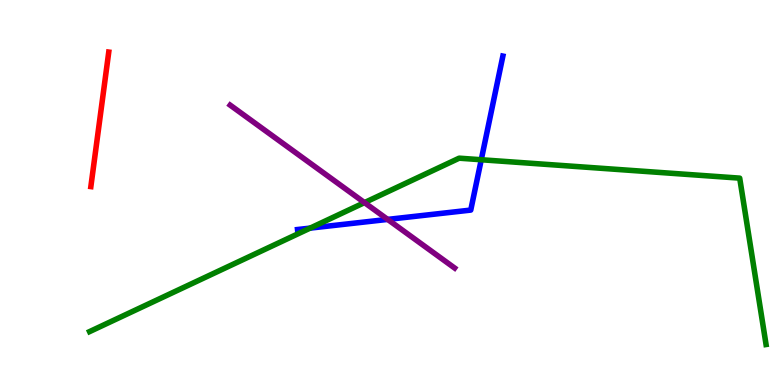[{'lines': ['blue', 'red'], 'intersections': []}, {'lines': ['green', 'red'], 'intersections': []}, {'lines': ['purple', 'red'], 'intersections': []}, {'lines': ['blue', 'green'], 'intersections': [{'x': 4.0, 'y': 4.08}, {'x': 6.21, 'y': 5.85}]}, {'lines': ['blue', 'purple'], 'intersections': [{'x': 5.0, 'y': 4.3}]}, {'lines': ['green', 'purple'], 'intersections': [{'x': 4.7, 'y': 4.74}]}]